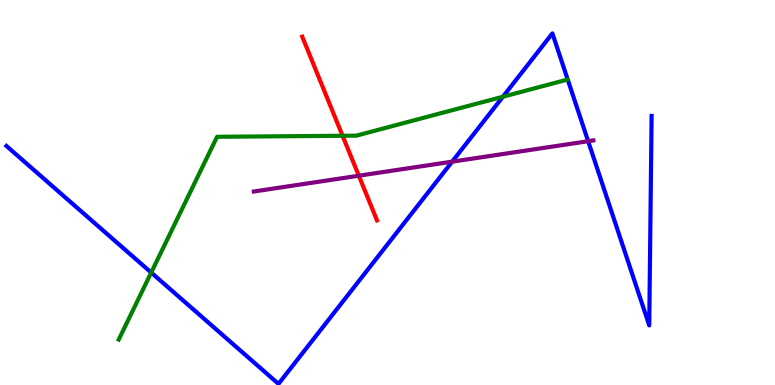[{'lines': ['blue', 'red'], 'intersections': []}, {'lines': ['green', 'red'], 'intersections': [{'x': 4.42, 'y': 6.47}]}, {'lines': ['purple', 'red'], 'intersections': [{'x': 4.63, 'y': 5.44}]}, {'lines': ['blue', 'green'], 'intersections': [{'x': 1.95, 'y': 2.92}, {'x': 6.49, 'y': 7.49}]}, {'lines': ['blue', 'purple'], 'intersections': [{'x': 5.83, 'y': 5.8}, {'x': 7.59, 'y': 6.33}]}, {'lines': ['green', 'purple'], 'intersections': []}]